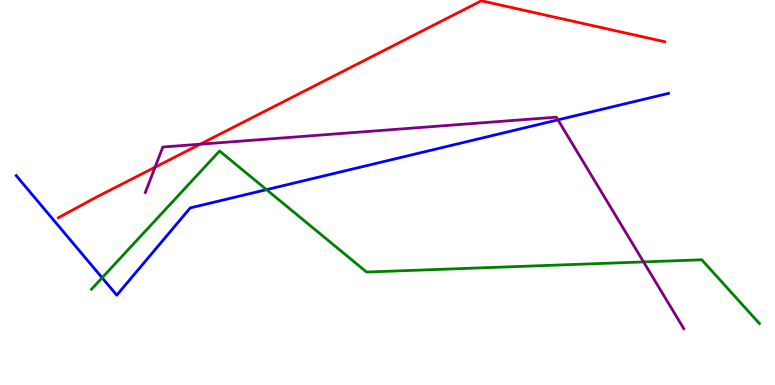[{'lines': ['blue', 'red'], 'intersections': []}, {'lines': ['green', 'red'], 'intersections': []}, {'lines': ['purple', 'red'], 'intersections': [{'x': 2.0, 'y': 5.66}, {'x': 2.58, 'y': 6.25}]}, {'lines': ['blue', 'green'], 'intersections': [{'x': 1.32, 'y': 2.79}, {'x': 3.44, 'y': 5.07}]}, {'lines': ['blue', 'purple'], 'intersections': [{'x': 7.2, 'y': 6.89}]}, {'lines': ['green', 'purple'], 'intersections': [{'x': 8.3, 'y': 3.2}]}]